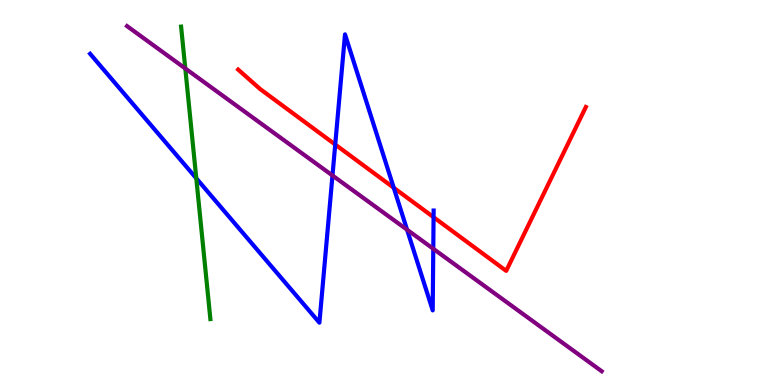[{'lines': ['blue', 'red'], 'intersections': [{'x': 4.33, 'y': 6.25}, {'x': 5.08, 'y': 5.12}, {'x': 5.59, 'y': 4.36}]}, {'lines': ['green', 'red'], 'intersections': []}, {'lines': ['purple', 'red'], 'intersections': []}, {'lines': ['blue', 'green'], 'intersections': [{'x': 2.53, 'y': 5.37}]}, {'lines': ['blue', 'purple'], 'intersections': [{'x': 4.29, 'y': 5.44}, {'x': 5.25, 'y': 4.03}, {'x': 5.59, 'y': 3.54}]}, {'lines': ['green', 'purple'], 'intersections': [{'x': 2.39, 'y': 8.22}]}]